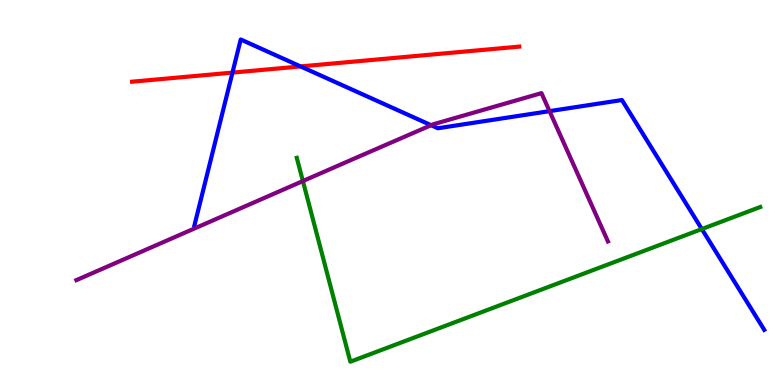[{'lines': ['blue', 'red'], 'intersections': [{'x': 3.0, 'y': 8.11}, {'x': 3.88, 'y': 8.27}]}, {'lines': ['green', 'red'], 'intersections': []}, {'lines': ['purple', 'red'], 'intersections': []}, {'lines': ['blue', 'green'], 'intersections': [{'x': 9.06, 'y': 4.05}]}, {'lines': ['blue', 'purple'], 'intersections': [{'x': 5.56, 'y': 6.75}, {'x': 7.09, 'y': 7.11}]}, {'lines': ['green', 'purple'], 'intersections': [{'x': 3.91, 'y': 5.3}]}]